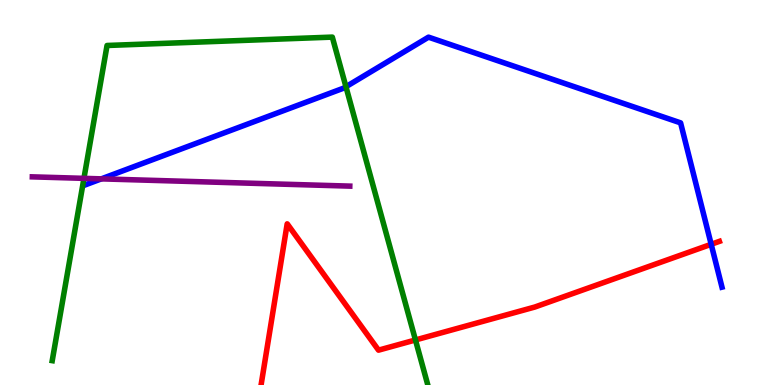[{'lines': ['blue', 'red'], 'intersections': [{'x': 9.18, 'y': 3.65}]}, {'lines': ['green', 'red'], 'intersections': [{'x': 5.36, 'y': 1.17}]}, {'lines': ['purple', 'red'], 'intersections': []}, {'lines': ['blue', 'green'], 'intersections': [{'x': 4.46, 'y': 7.75}]}, {'lines': ['blue', 'purple'], 'intersections': [{'x': 1.31, 'y': 5.35}]}, {'lines': ['green', 'purple'], 'intersections': [{'x': 1.08, 'y': 5.37}]}]